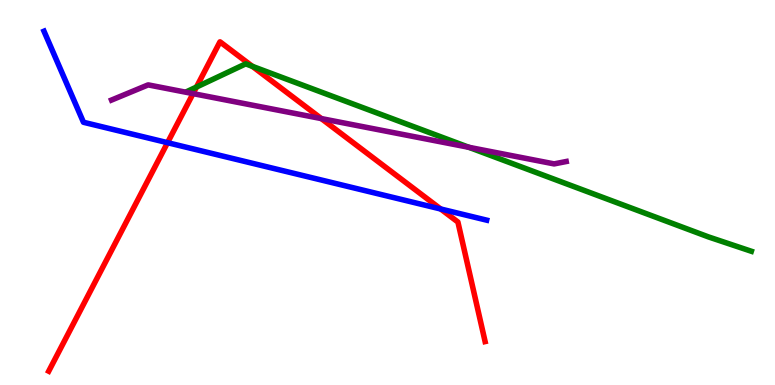[{'lines': ['blue', 'red'], 'intersections': [{'x': 2.16, 'y': 6.29}, {'x': 5.69, 'y': 4.57}]}, {'lines': ['green', 'red'], 'intersections': [{'x': 2.53, 'y': 7.74}, {'x': 3.26, 'y': 8.28}]}, {'lines': ['purple', 'red'], 'intersections': [{'x': 2.49, 'y': 7.57}, {'x': 4.15, 'y': 6.92}]}, {'lines': ['blue', 'green'], 'intersections': []}, {'lines': ['blue', 'purple'], 'intersections': []}, {'lines': ['green', 'purple'], 'intersections': [{'x': 6.05, 'y': 6.17}]}]